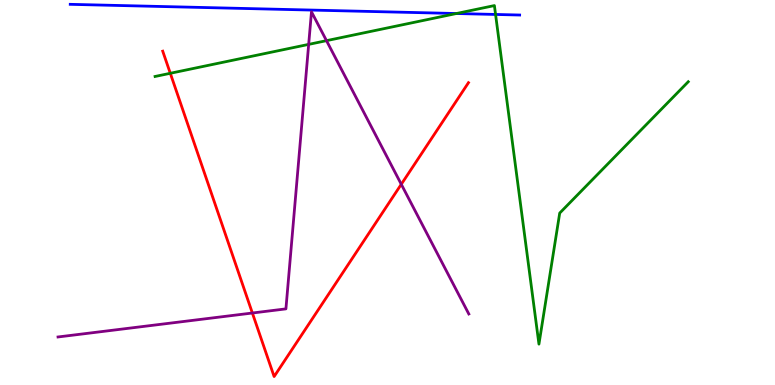[{'lines': ['blue', 'red'], 'intersections': []}, {'lines': ['green', 'red'], 'intersections': [{'x': 2.2, 'y': 8.1}]}, {'lines': ['purple', 'red'], 'intersections': [{'x': 3.26, 'y': 1.87}, {'x': 5.18, 'y': 5.21}]}, {'lines': ['blue', 'green'], 'intersections': [{'x': 5.89, 'y': 9.65}, {'x': 6.39, 'y': 9.62}]}, {'lines': ['blue', 'purple'], 'intersections': []}, {'lines': ['green', 'purple'], 'intersections': [{'x': 3.98, 'y': 8.85}, {'x': 4.21, 'y': 8.94}]}]